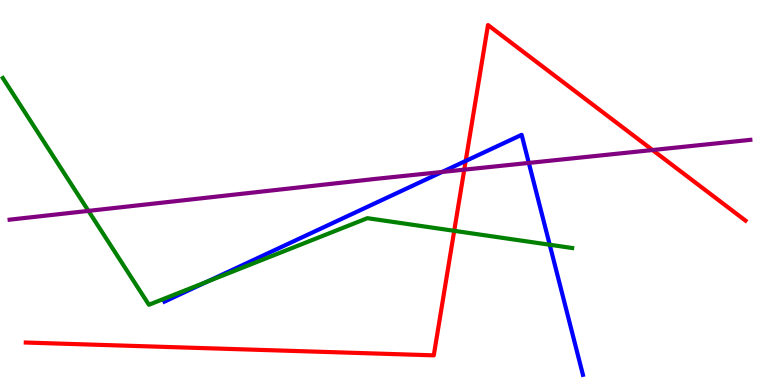[{'lines': ['blue', 'red'], 'intersections': [{'x': 6.01, 'y': 5.82}]}, {'lines': ['green', 'red'], 'intersections': [{'x': 5.86, 'y': 4.0}]}, {'lines': ['purple', 'red'], 'intersections': [{'x': 5.99, 'y': 5.59}, {'x': 8.42, 'y': 6.1}]}, {'lines': ['blue', 'green'], 'intersections': [{'x': 2.67, 'y': 2.68}, {'x': 7.09, 'y': 3.64}]}, {'lines': ['blue', 'purple'], 'intersections': [{'x': 5.7, 'y': 5.53}, {'x': 6.82, 'y': 5.77}]}, {'lines': ['green', 'purple'], 'intersections': [{'x': 1.14, 'y': 4.52}]}]